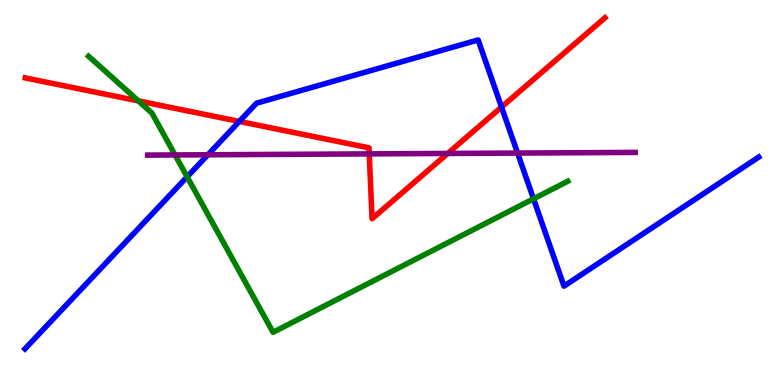[{'lines': ['blue', 'red'], 'intersections': [{'x': 3.09, 'y': 6.85}, {'x': 6.47, 'y': 7.22}]}, {'lines': ['green', 'red'], 'intersections': [{'x': 1.79, 'y': 7.38}]}, {'lines': ['purple', 'red'], 'intersections': [{'x': 4.76, 'y': 6.0}, {'x': 5.78, 'y': 6.01}]}, {'lines': ['blue', 'green'], 'intersections': [{'x': 2.41, 'y': 5.41}, {'x': 6.88, 'y': 4.84}]}, {'lines': ['blue', 'purple'], 'intersections': [{'x': 2.68, 'y': 5.98}, {'x': 6.68, 'y': 6.02}]}, {'lines': ['green', 'purple'], 'intersections': [{'x': 2.26, 'y': 5.98}]}]